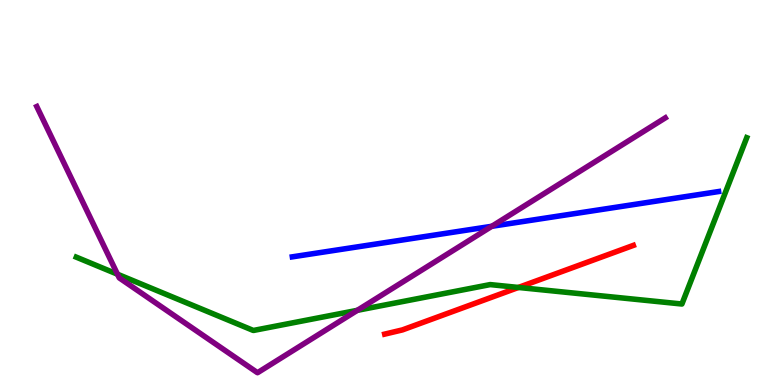[{'lines': ['blue', 'red'], 'intersections': []}, {'lines': ['green', 'red'], 'intersections': [{'x': 6.69, 'y': 2.53}]}, {'lines': ['purple', 'red'], 'intersections': []}, {'lines': ['blue', 'green'], 'intersections': []}, {'lines': ['blue', 'purple'], 'intersections': [{'x': 6.35, 'y': 4.12}]}, {'lines': ['green', 'purple'], 'intersections': [{'x': 1.52, 'y': 2.88}, {'x': 4.61, 'y': 1.94}]}]